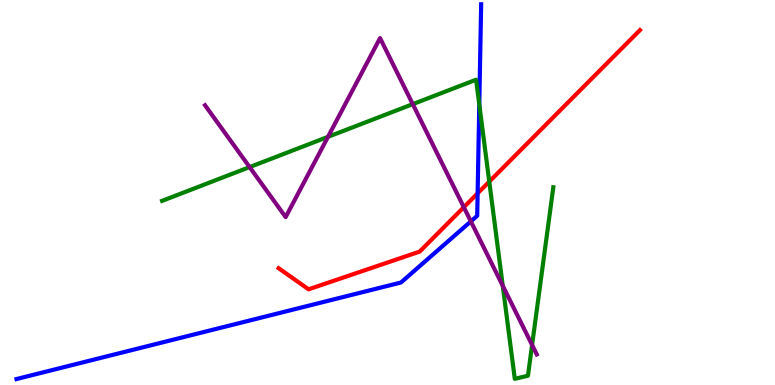[{'lines': ['blue', 'red'], 'intersections': [{'x': 6.16, 'y': 4.98}]}, {'lines': ['green', 'red'], 'intersections': [{'x': 6.31, 'y': 5.28}]}, {'lines': ['purple', 'red'], 'intersections': [{'x': 5.98, 'y': 4.62}]}, {'lines': ['blue', 'green'], 'intersections': [{'x': 6.18, 'y': 7.28}]}, {'lines': ['blue', 'purple'], 'intersections': [{'x': 6.08, 'y': 4.25}]}, {'lines': ['green', 'purple'], 'intersections': [{'x': 3.22, 'y': 5.66}, {'x': 4.23, 'y': 6.45}, {'x': 5.33, 'y': 7.3}, {'x': 6.49, 'y': 2.58}, {'x': 6.87, 'y': 1.04}]}]